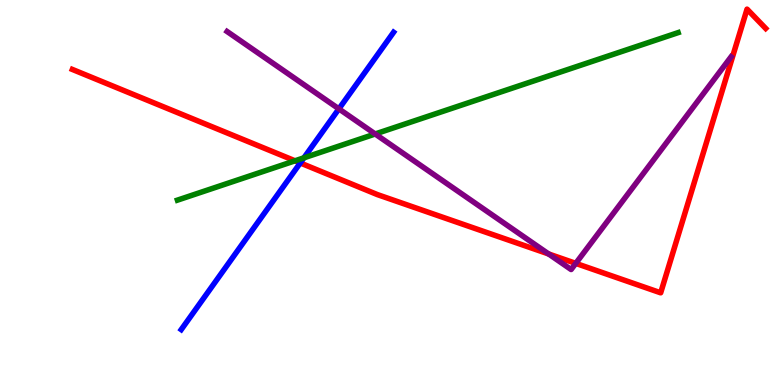[{'lines': ['blue', 'red'], 'intersections': [{'x': 3.87, 'y': 5.77}]}, {'lines': ['green', 'red'], 'intersections': [{'x': 3.81, 'y': 5.82}]}, {'lines': ['purple', 'red'], 'intersections': [{'x': 7.08, 'y': 3.4}, {'x': 7.43, 'y': 3.16}]}, {'lines': ['blue', 'green'], 'intersections': [{'x': 3.92, 'y': 5.9}]}, {'lines': ['blue', 'purple'], 'intersections': [{'x': 4.37, 'y': 7.17}]}, {'lines': ['green', 'purple'], 'intersections': [{'x': 4.84, 'y': 6.52}]}]